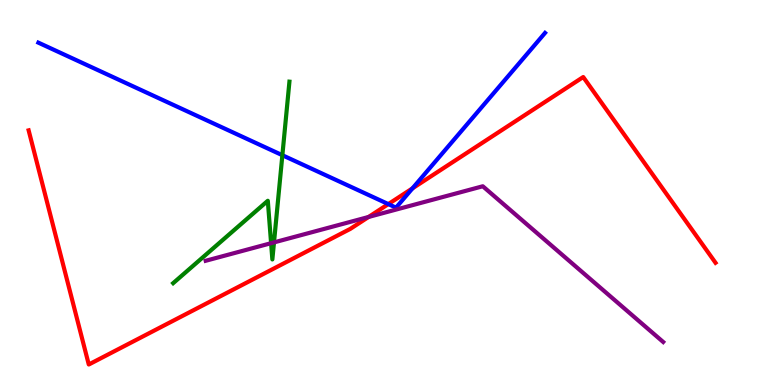[{'lines': ['blue', 'red'], 'intersections': [{'x': 5.01, 'y': 4.7}, {'x': 5.32, 'y': 5.11}]}, {'lines': ['green', 'red'], 'intersections': []}, {'lines': ['purple', 'red'], 'intersections': [{'x': 4.76, 'y': 4.36}]}, {'lines': ['blue', 'green'], 'intersections': [{'x': 3.64, 'y': 5.97}]}, {'lines': ['blue', 'purple'], 'intersections': []}, {'lines': ['green', 'purple'], 'intersections': [{'x': 3.5, 'y': 3.68}, {'x': 3.54, 'y': 3.7}]}]